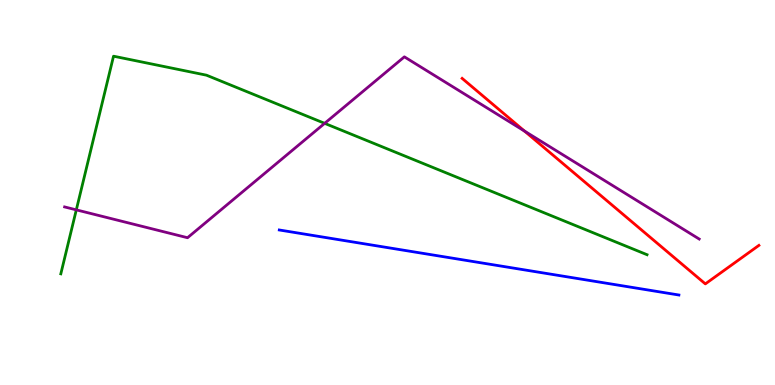[{'lines': ['blue', 'red'], 'intersections': []}, {'lines': ['green', 'red'], 'intersections': []}, {'lines': ['purple', 'red'], 'intersections': [{'x': 6.77, 'y': 6.6}]}, {'lines': ['blue', 'green'], 'intersections': []}, {'lines': ['blue', 'purple'], 'intersections': []}, {'lines': ['green', 'purple'], 'intersections': [{'x': 0.985, 'y': 4.55}, {'x': 4.19, 'y': 6.8}]}]